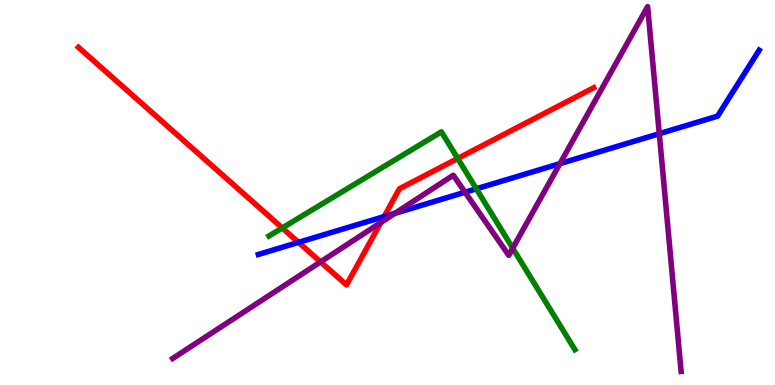[{'lines': ['blue', 'red'], 'intersections': [{'x': 3.85, 'y': 3.7}, {'x': 4.96, 'y': 4.37}]}, {'lines': ['green', 'red'], 'intersections': [{'x': 3.64, 'y': 4.08}, {'x': 5.91, 'y': 5.88}]}, {'lines': ['purple', 'red'], 'intersections': [{'x': 4.14, 'y': 3.2}, {'x': 4.91, 'y': 4.22}]}, {'lines': ['blue', 'green'], 'intersections': [{'x': 6.15, 'y': 5.1}]}, {'lines': ['blue', 'purple'], 'intersections': [{'x': 5.1, 'y': 4.46}, {'x': 6.0, 'y': 5.01}, {'x': 7.23, 'y': 5.75}, {'x': 8.51, 'y': 6.53}]}, {'lines': ['green', 'purple'], 'intersections': [{'x': 6.62, 'y': 3.55}]}]